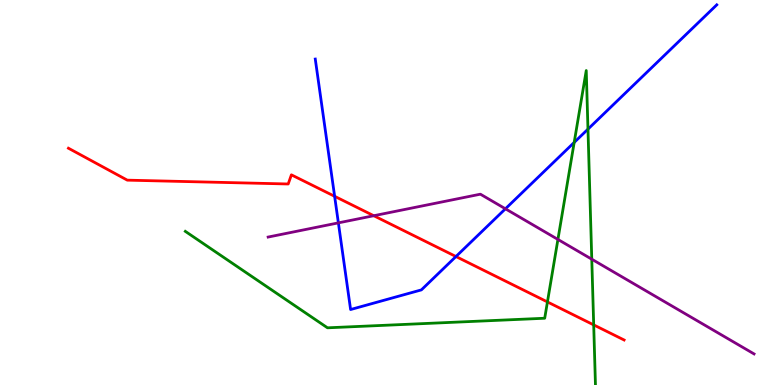[{'lines': ['blue', 'red'], 'intersections': [{'x': 4.32, 'y': 4.9}, {'x': 5.88, 'y': 3.34}]}, {'lines': ['green', 'red'], 'intersections': [{'x': 7.06, 'y': 2.16}, {'x': 7.66, 'y': 1.56}]}, {'lines': ['purple', 'red'], 'intersections': [{'x': 4.82, 'y': 4.4}]}, {'lines': ['blue', 'green'], 'intersections': [{'x': 7.41, 'y': 6.3}, {'x': 7.59, 'y': 6.65}]}, {'lines': ['blue', 'purple'], 'intersections': [{'x': 4.37, 'y': 4.21}, {'x': 6.52, 'y': 4.58}]}, {'lines': ['green', 'purple'], 'intersections': [{'x': 7.2, 'y': 3.78}, {'x': 7.64, 'y': 3.27}]}]